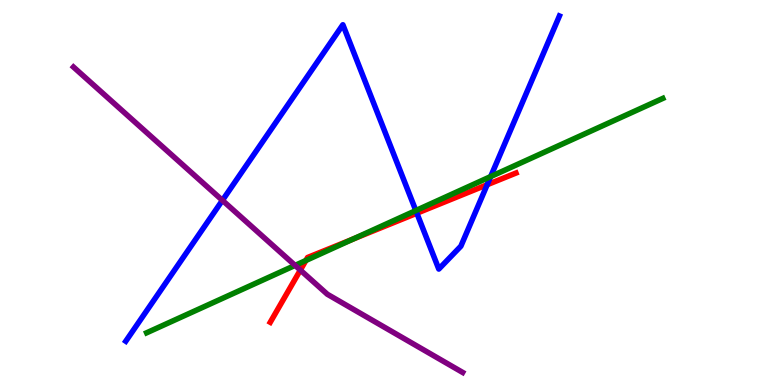[{'lines': ['blue', 'red'], 'intersections': [{'x': 5.38, 'y': 4.46}, {'x': 6.29, 'y': 5.2}]}, {'lines': ['green', 'red'], 'intersections': [{'x': 3.95, 'y': 3.23}, {'x': 4.55, 'y': 3.79}]}, {'lines': ['purple', 'red'], 'intersections': [{'x': 3.88, 'y': 2.98}]}, {'lines': ['blue', 'green'], 'intersections': [{'x': 5.37, 'y': 4.53}, {'x': 6.33, 'y': 5.41}]}, {'lines': ['blue', 'purple'], 'intersections': [{'x': 2.87, 'y': 4.8}]}, {'lines': ['green', 'purple'], 'intersections': [{'x': 3.81, 'y': 3.11}]}]